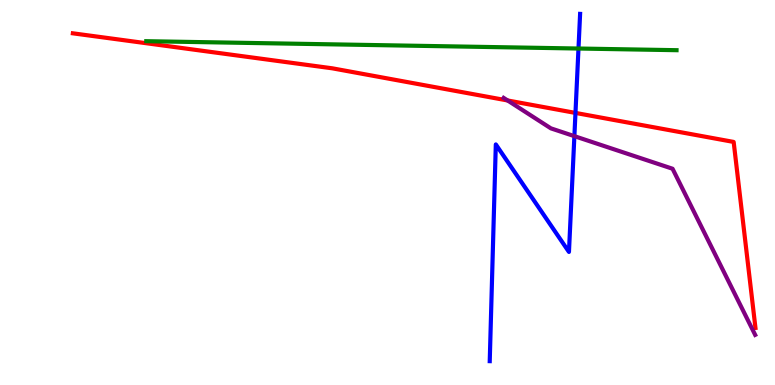[{'lines': ['blue', 'red'], 'intersections': [{'x': 7.43, 'y': 7.07}]}, {'lines': ['green', 'red'], 'intersections': []}, {'lines': ['purple', 'red'], 'intersections': [{'x': 6.55, 'y': 7.39}]}, {'lines': ['blue', 'green'], 'intersections': [{'x': 7.46, 'y': 8.74}]}, {'lines': ['blue', 'purple'], 'intersections': [{'x': 7.41, 'y': 6.46}]}, {'lines': ['green', 'purple'], 'intersections': []}]